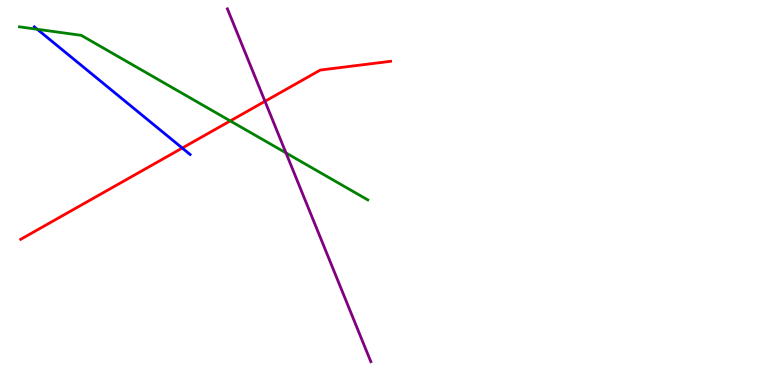[{'lines': ['blue', 'red'], 'intersections': [{'x': 2.35, 'y': 6.15}]}, {'lines': ['green', 'red'], 'intersections': [{'x': 2.97, 'y': 6.86}]}, {'lines': ['purple', 'red'], 'intersections': [{'x': 3.42, 'y': 7.37}]}, {'lines': ['blue', 'green'], 'intersections': [{'x': 0.481, 'y': 9.24}]}, {'lines': ['blue', 'purple'], 'intersections': []}, {'lines': ['green', 'purple'], 'intersections': [{'x': 3.69, 'y': 6.03}]}]